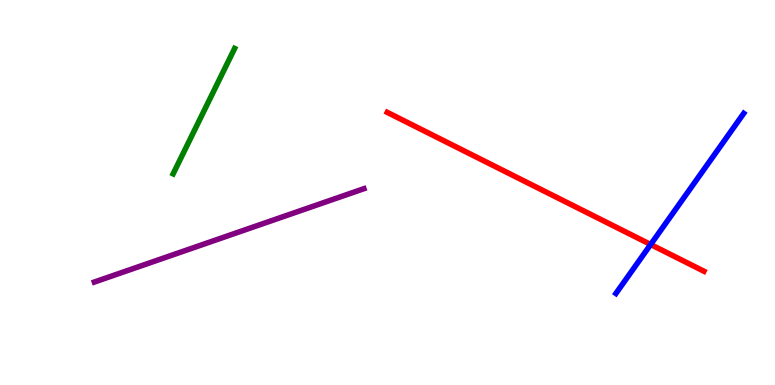[{'lines': ['blue', 'red'], 'intersections': [{'x': 8.4, 'y': 3.65}]}, {'lines': ['green', 'red'], 'intersections': []}, {'lines': ['purple', 'red'], 'intersections': []}, {'lines': ['blue', 'green'], 'intersections': []}, {'lines': ['blue', 'purple'], 'intersections': []}, {'lines': ['green', 'purple'], 'intersections': []}]